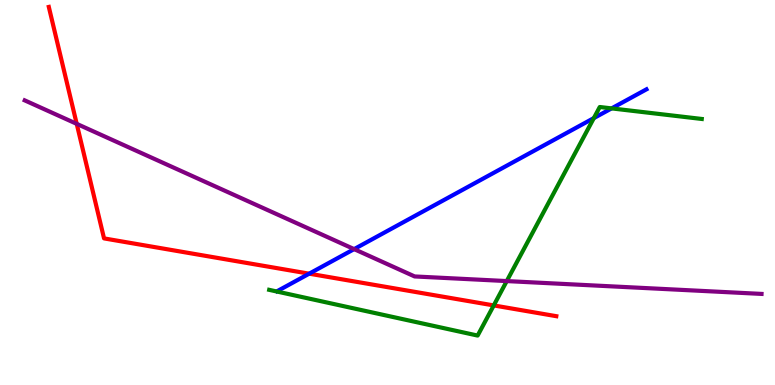[{'lines': ['blue', 'red'], 'intersections': [{'x': 3.99, 'y': 2.89}]}, {'lines': ['green', 'red'], 'intersections': [{'x': 6.37, 'y': 2.07}]}, {'lines': ['purple', 'red'], 'intersections': [{'x': 0.99, 'y': 6.78}]}, {'lines': ['blue', 'green'], 'intersections': [{'x': 7.66, 'y': 6.93}, {'x': 7.89, 'y': 7.18}]}, {'lines': ['blue', 'purple'], 'intersections': [{'x': 4.57, 'y': 3.53}]}, {'lines': ['green', 'purple'], 'intersections': [{'x': 6.54, 'y': 2.7}]}]